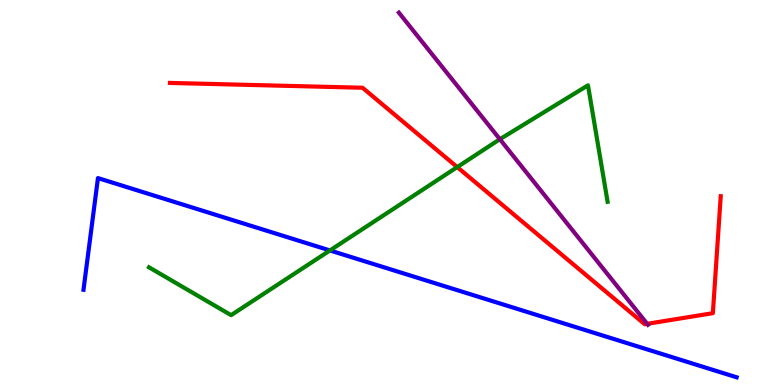[{'lines': ['blue', 'red'], 'intersections': []}, {'lines': ['green', 'red'], 'intersections': [{'x': 5.9, 'y': 5.66}]}, {'lines': ['purple', 'red'], 'intersections': [{'x': 8.35, 'y': 1.59}]}, {'lines': ['blue', 'green'], 'intersections': [{'x': 4.26, 'y': 3.49}]}, {'lines': ['blue', 'purple'], 'intersections': []}, {'lines': ['green', 'purple'], 'intersections': [{'x': 6.45, 'y': 6.38}]}]